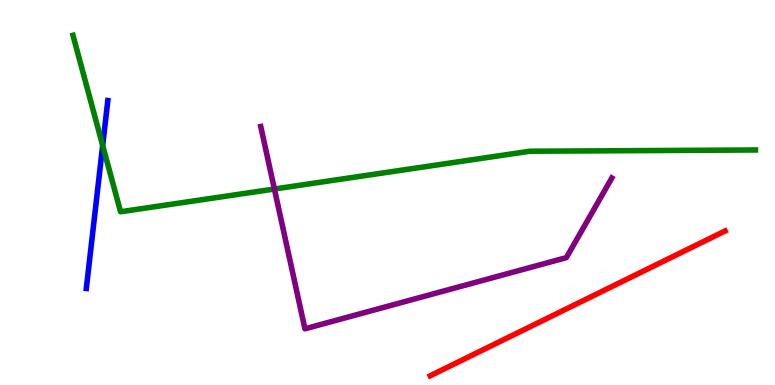[{'lines': ['blue', 'red'], 'intersections': []}, {'lines': ['green', 'red'], 'intersections': []}, {'lines': ['purple', 'red'], 'intersections': []}, {'lines': ['blue', 'green'], 'intersections': [{'x': 1.32, 'y': 6.22}]}, {'lines': ['blue', 'purple'], 'intersections': []}, {'lines': ['green', 'purple'], 'intersections': [{'x': 3.54, 'y': 5.09}]}]